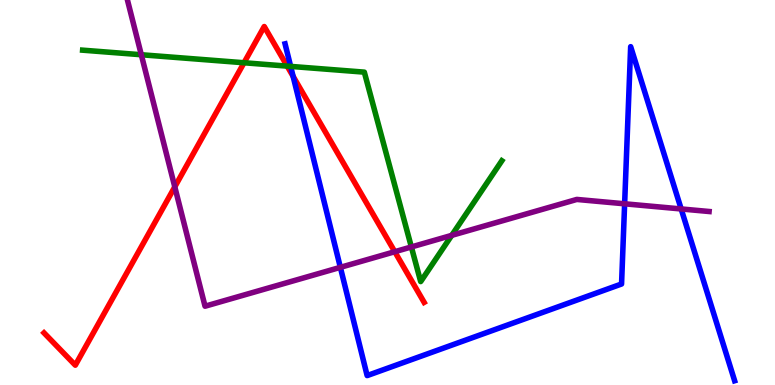[{'lines': ['blue', 'red'], 'intersections': [{'x': 3.78, 'y': 8.02}]}, {'lines': ['green', 'red'], 'intersections': [{'x': 3.15, 'y': 8.37}, {'x': 3.71, 'y': 8.28}]}, {'lines': ['purple', 'red'], 'intersections': [{'x': 2.26, 'y': 5.15}, {'x': 5.09, 'y': 3.46}]}, {'lines': ['blue', 'green'], 'intersections': [{'x': 3.75, 'y': 8.28}]}, {'lines': ['blue', 'purple'], 'intersections': [{'x': 4.39, 'y': 3.06}, {'x': 8.06, 'y': 4.71}, {'x': 8.79, 'y': 4.57}]}, {'lines': ['green', 'purple'], 'intersections': [{'x': 1.82, 'y': 8.58}, {'x': 5.31, 'y': 3.59}, {'x': 5.83, 'y': 3.89}]}]